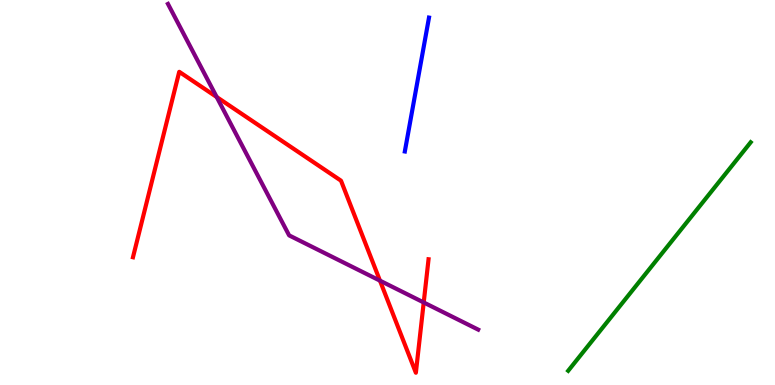[{'lines': ['blue', 'red'], 'intersections': []}, {'lines': ['green', 'red'], 'intersections': []}, {'lines': ['purple', 'red'], 'intersections': [{'x': 2.8, 'y': 7.48}, {'x': 4.9, 'y': 2.71}, {'x': 5.47, 'y': 2.14}]}, {'lines': ['blue', 'green'], 'intersections': []}, {'lines': ['blue', 'purple'], 'intersections': []}, {'lines': ['green', 'purple'], 'intersections': []}]